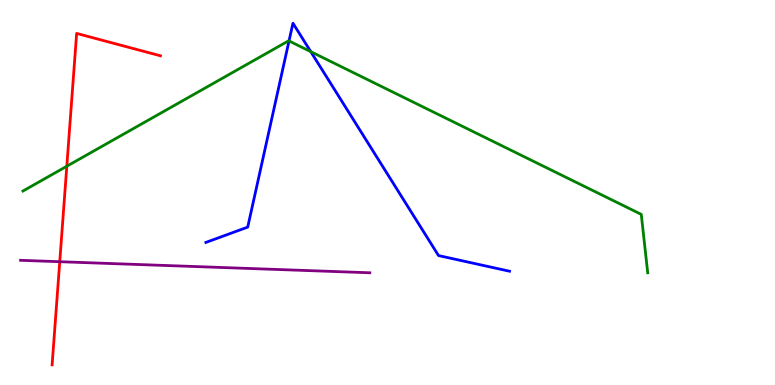[{'lines': ['blue', 'red'], 'intersections': []}, {'lines': ['green', 'red'], 'intersections': [{'x': 0.862, 'y': 5.68}]}, {'lines': ['purple', 'red'], 'intersections': [{'x': 0.771, 'y': 3.2}]}, {'lines': ['blue', 'green'], 'intersections': [{'x': 3.73, 'y': 8.94}, {'x': 4.01, 'y': 8.66}]}, {'lines': ['blue', 'purple'], 'intersections': []}, {'lines': ['green', 'purple'], 'intersections': []}]